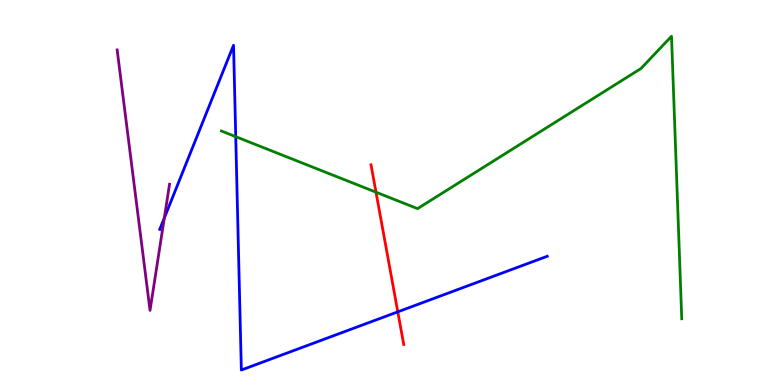[{'lines': ['blue', 'red'], 'intersections': [{'x': 5.13, 'y': 1.9}]}, {'lines': ['green', 'red'], 'intersections': [{'x': 4.85, 'y': 5.01}]}, {'lines': ['purple', 'red'], 'intersections': []}, {'lines': ['blue', 'green'], 'intersections': [{'x': 3.04, 'y': 6.45}]}, {'lines': ['blue', 'purple'], 'intersections': [{'x': 2.12, 'y': 4.34}]}, {'lines': ['green', 'purple'], 'intersections': []}]